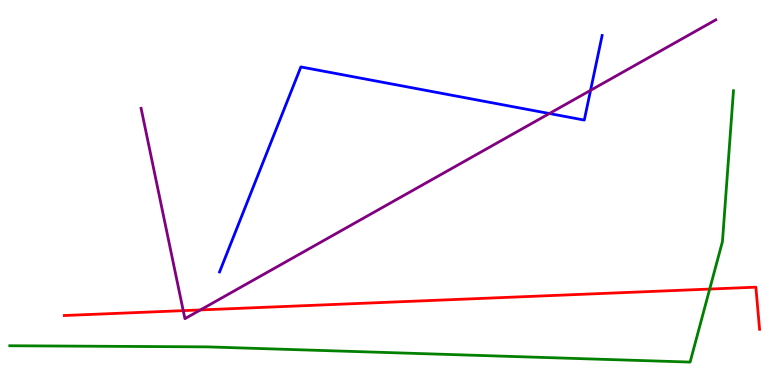[{'lines': ['blue', 'red'], 'intersections': []}, {'lines': ['green', 'red'], 'intersections': [{'x': 9.16, 'y': 2.49}]}, {'lines': ['purple', 'red'], 'intersections': [{'x': 2.36, 'y': 1.93}, {'x': 2.59, 'y': 1.95}]}, {'lines': ['blue', 'green'], 'intersections': []}, {'lines': ['blue', 'purple'], 'intersections': [{'x': 7.09, 'y': 7.05}, {'x': 7.62, 'y': 7.65}]}, {'lines': ['green', 'purple'], 'intersections': []}]